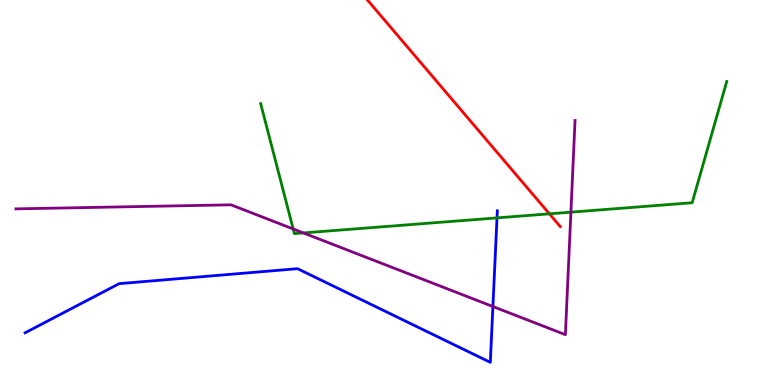[{'lines': ['blue', 'red'], 'intersections': []}, {'lines': ['green', 'red'], 'intersections': [{'x': 7.09, 'y': 4.45}]}, {'lines': ['purple', 'red'], 'intersections': []}, {'lines': ['blue', 'green'], 'intersections': [{'x': 6.41, 'y': 4.34}]}, {'lines': ['blue', 'purple'], 'intersections': [{'x': 6.36, 'y': 2.04}]}, {'lines': ['green', 'purple'], 'intersections': [{'x': 3.78, 'y': 4.05}, {'x': 3.91, 'y': 3.95}, {'x': 7.37, 'y': 4.49}]}]